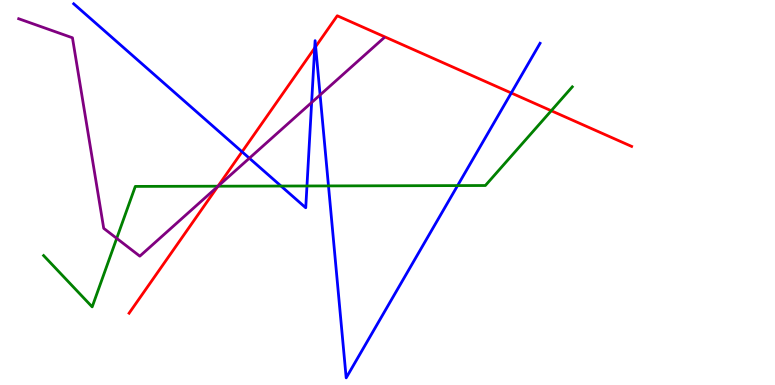[{'lines': ['blue', 'red'], 'intersections': [{'x': 3.12, 'y': 6.06}, {'x': 4.06, 'y': 8.75}, {'x': 4.07, 'y': 8.79}, {'x': 6.6, 'y': 7.58}]}, {'lines': ['green', 'red'], 'intersections': [{'x': 2.81, 'y': 5.16}, {'x': 7.11, 'y': 7.12}]}, {'lines': ['purple', 'red'], 'intersections': [{'x': 2.81, 'y': 5.16}]}, {'lines': ['blue', 'green'], 'intersections': [{'x': 3.63, 'y': 5.17}, {'x': 3.96, 'y': 5.17}, {'x': 4.24, 'y': 5.17}, {'x': 5.9, 'y': 5.18}]}, {'lines': ['blue', 'purple'], 'intersections': [{'x': 3.22, 'y': 5.89}, {'x': 4.02, 'y': 7.34}, {'x': 4.13, 'y': 7.53}]}, {'lines': ['green', 'purple'], 'intersections': [{'x': 1.51, 'y': 3.81}, {'x': 2.81, 'y': 5.16}]}]